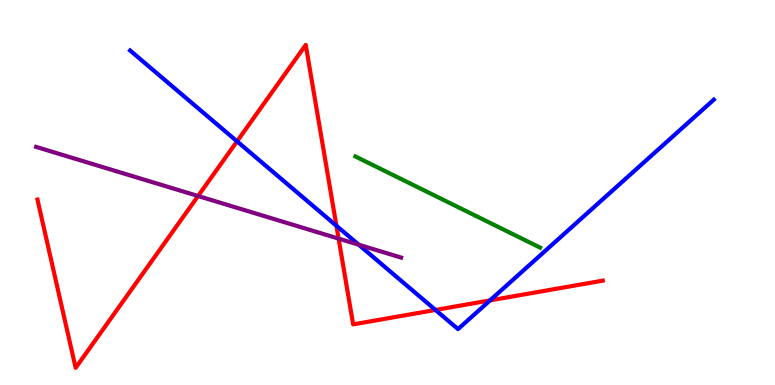[{'lines': ['blue', 'red'], 'intersections': [{'x': 3.06, 'y': 6.33}, {'x': 4.34, 'y': 4.14}, {'x': 5.62, 'y': 1.95}, {'x': 6.32, 'y': 2.2}]}, {'lines': ['green', 'red'], 'intersections': []}, {'lines': ['purple', 'red'], 'intersections': [{'x': 2.56, 'y': 4.91}, {'x': 4.37, 'y': 3.8}]}, {'lines': ['blue', 'green'], 'intersections': []}, {'lines': ['blue', 'purple'], 'intersections': [{'x': 4.63, 'y': 3.64}]}, {'lines': ['green', 'purple'], 'intersections': []}]